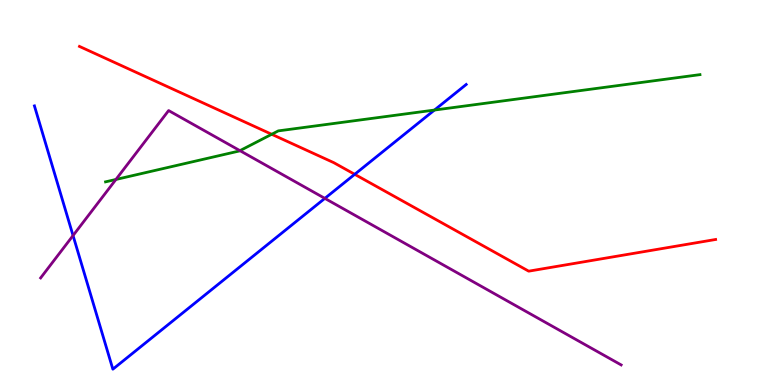[{'lines': ['blue', 'red'], 'intersections': [{'x': 4.58, 'y': 5.47}]}, {'lines': ['green', 'red'], 'intersections': [{'x': 3.51, 'y': 6.51}]}, {'lines': ['purple', 'red'], 'intersections': []}, {'lines': ['blue', 'green'], 'intersections': [{'x': 5.61, 'y': 7.14}]}, {'lines': ['blue', 'purple'], 'intersections': [{'x': 0.943, 'y': 3.88}, {'x': 4.19, 'y': 4.85}]}, {'lines': ['green', 'purple'], 'intersections': [{'x': 1.5, 'y': 5.34}, {'x': 3.1, 'y': 6.09}]}]